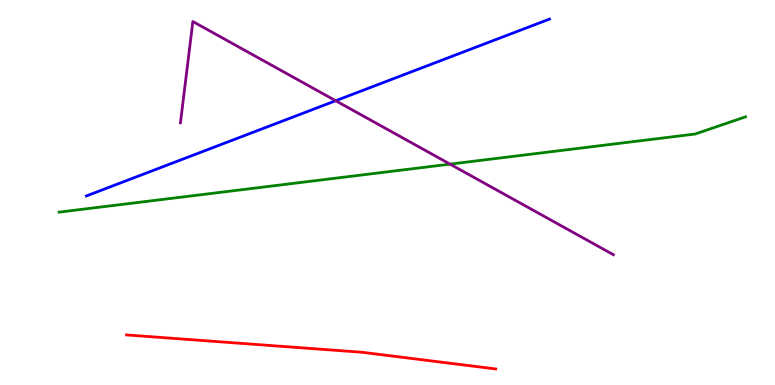[{'lines': ['blue', 'red'], 'intersections': []}, {'lines': ['green', 'red'], 'intersections': []}, {'lines': ['purple', 'red'], 'intersections': []}, {'lines': ['blue', 'green'], 'intersections': []}, {'lines': ['blue', 'purple'], 'intersections': [{'x': 4.33, 'y': 7.38}]}, {'lines': ['green', 'purple'], 'intersections': [{'x': 5.81, 'y': 5.74}]}]